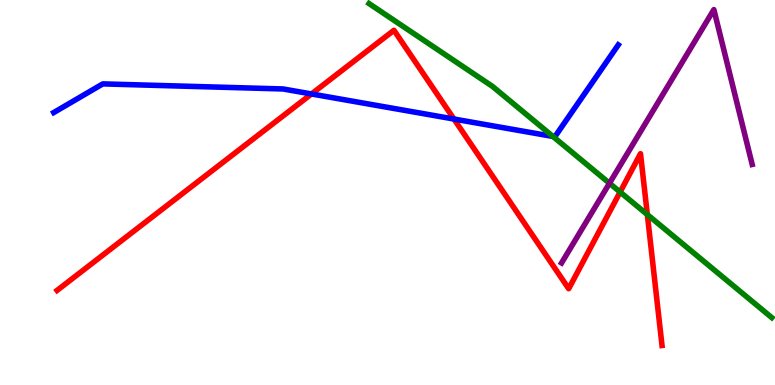[{'lines': ['blue', 'red'], 'intersections': [{'x': 4.02, 'y': 7.56}, {'x': 5.86, 'y': 6.91}]}, {'lines': ['green', 'red'], 'intersections': [{'x': 8.0, 'y': 5.01}, {'x': 8.35, 'y': 4.43}]}, {'lines': ['purple', 'red'], 'intersections': []}, {'lines': ['blue', 'green'], 'intersections': [{'x': 7.13, 'y': 6.46}]}, {'lines': ['blue', 'purple'], 'intersections': []}, {'lines': ['green', 'purple'], 'intersections': [{'x': 7.86, 'y': 5.24}]}]